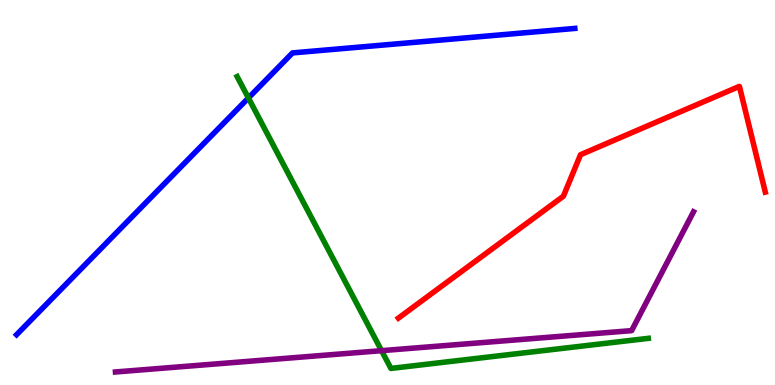[{'lines': ['blue', 'red'], 'intersections': []}, {'lines': ['green', 'red'], 'intersections': []}, {'lines': ['purple', 'red'], 'intersections': []}, {'lines': ['blue', 'green'], 'intersections': [{'x': 3.21, 'y': 7.46}]}, {'lines': ['blue', 'purple'], 'intersections': []}, {'lines': ['green', 'purple'], 'intersections': [{'x': 4.92, 'y': 0.892}]}]